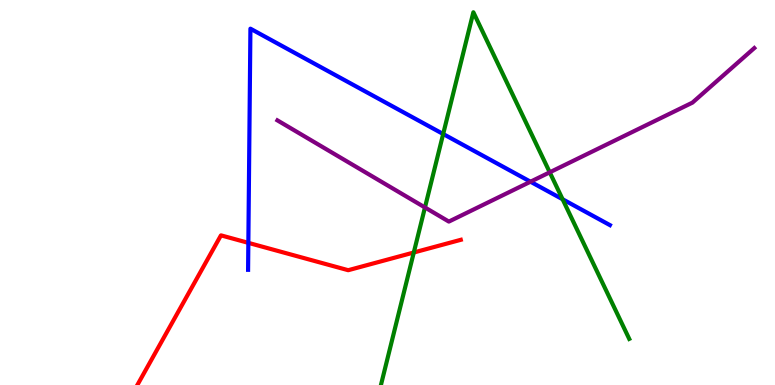[{'lines': ['blue', 'red'], 'intersections': [{'x': 3.2, 'y': 3.69}]}, {'lines': ['green', 'red'], 'intersections': [{'x': 5.34, 'y': 3.44}]}, {'lines': ['purple', 'red'], 'intersections': []}, {'lines': ['blue', 'green'], 'intersections': [{'x': 5.72, 'y': 6.52}, {'x': 7.26, 'y': 4.82}]}, {'lines': ['blue', 'purple'], 'intersections': [{'x': 6.85, 'y': 5.28}]}, {'lines': ['green', 'purple'], 'intersections': [{'x': 5.48, 'y': 4.61}, {'x': 7.09, 'y': 5.52}]}]